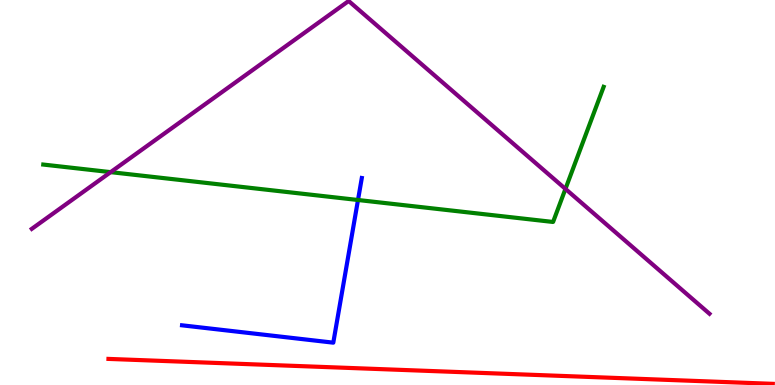[{'lines': ['blue', 'red'], 'intersections': []}, {'lines': ['green', 'red'], 'intersections': []}, {'lines': ['purple', 'red'], 'intersections': []}, {'lines': ['blue', 'green'], 'intersections': [{'x': 4.62, 'y': 4.81}]}, {'lines': ['blue', 'purple'], 'intersections': []}, {'lines': ['green', 'purple'], 'intersections': [{'x': 1.43, 'y': 5.53}, {'x': 7.3, 'y': 5.09}]}]